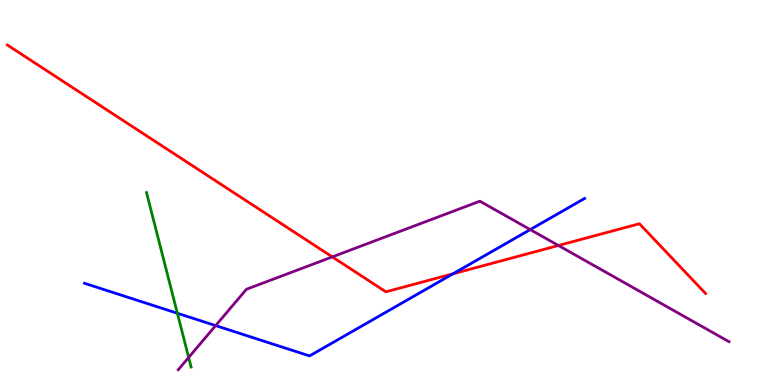[{'lines': ['blue', 'red'], 'intersections': [{'x': 5.85, 'y': 2.89}]}, {'lines': ['green', 'red'], 'intersections': []}, {'lines': ['purple', 'red'], 'intersections': [{'x': 4.29, 'y': 3.33}, {'x': 7.21, 'y': 3.62}]}, {'lines': ['blue', 'green'], 'intersections': [{'x': 2.29, 'y': 1.86}]}, {'lines': ['blue', 'purple'], 'intersections': [{'x': 2.78, 'y': 1.54}, {'x': 6.84, 'y': 4.04}]}, {'lines': ['green', 'purple'], 'intersections': [{'x': 2.43, 'y': 0.715}]}]